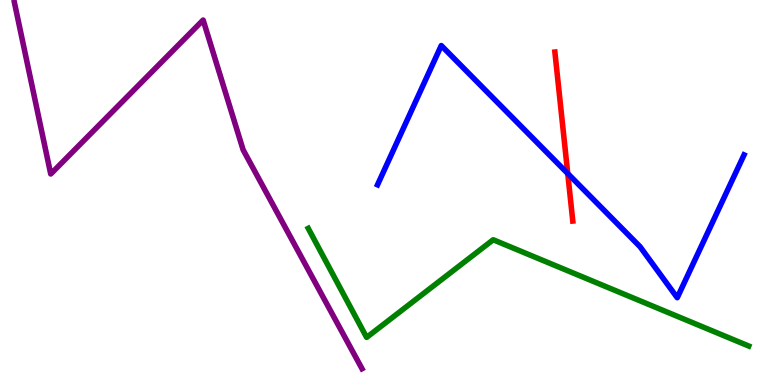[{'lines': ['blue', 'red'], 'intersections': [{'x': 7.33, 'y': 5.49}]}, {'lines': ['green', 'red'], 'intersections': []}, {'lines': ['purple', 'red'], 'intersections': []}, {'lines': ['blue', 'green'], 'intersections': []}, {'lines': ['blue', 'purple'], 'intersections': []}, {'lines': ['green', 'purple'], 'intersections': []}]